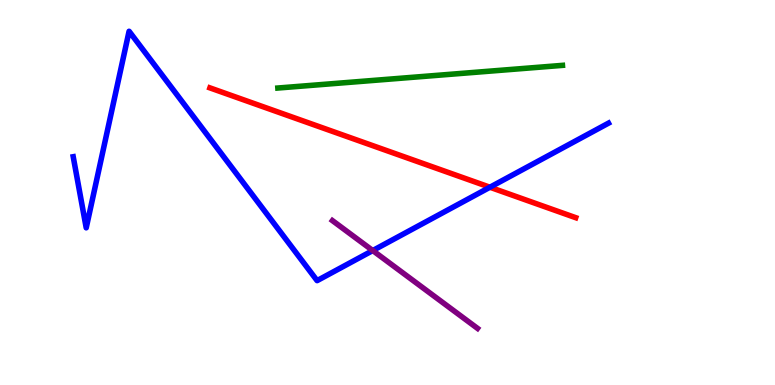[{'lines': ['blue', 'red'], 'intersections': [{'x': 6.32, 'y': 5.14}]}, {'lines': ['green', 'red'], 'intersections': []}, {'lines': ['purple', 'red'], 'intersections': []}, {'lines': ['blue', 'green'], 'intersections': []}, {'lines': ['blue', 'purple'], 'intersections': [{'x': 4.81, 'y': 3.49}]}, {'lines': ['green', 'purple'], 'intersections': []}]